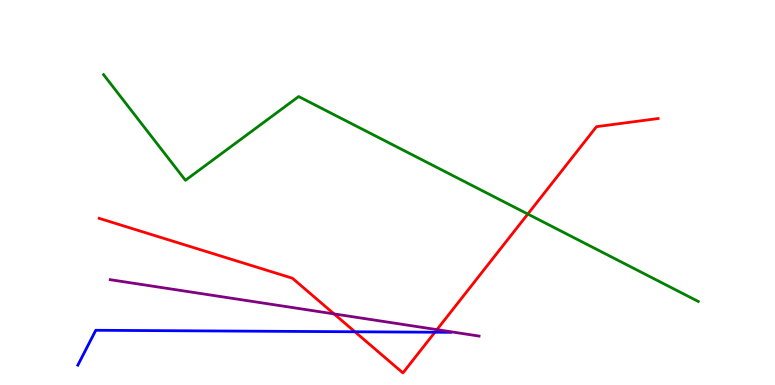[{'lines': ['blue', 'red'], 'intersections': [{'x': 4.58, 'y': 1.38}, {'x': 5.61, 'y': 1.37}]}, {'lines': ['green', 'red'], 'intersections': [{'x': 6.81, 'y': 4.44}]}, {'lines': ['purple', 'red'], 'intersections': [{'x': 4.31, 'y': 1.85}, {'x': 5.64, 'y': 1.44}]}, {'lines': ['blue', 'green'], 'intersections': []}, {'lines': ['blue', 'purple'], 'intersections': []}, {'lines': ['green', 'purple'], 'intersections': []}]